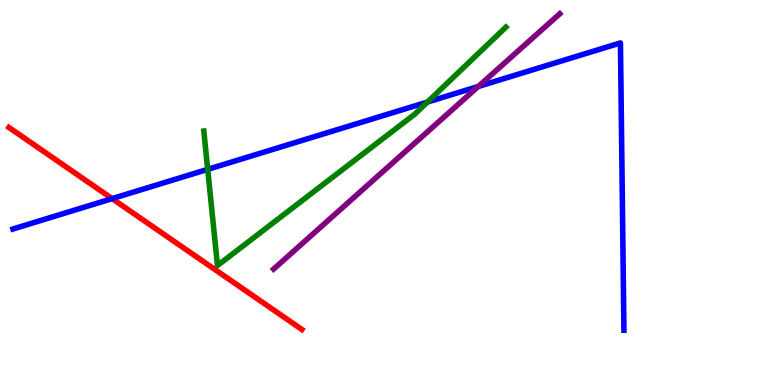[{'lines': ['blue', 'red'], 'intersections': [{'x': 1.45, 'y': 4.84}]}, {'lines': ['green', 'red'], 'intersections': []}, {'lines': ['purple', 'red'], 'intersections': []}, {'lines': ['blue', 'green'], 'intersections': [{'x': 2.68, 'y': 5.6}, {'x': 5.52, 'y': 7.35}]}, {'lines': ['blue', 'purple'], 'intersections': [{'x': 6.17, 'y': 7.75}]}, {'lines': ['green', 'purple'], 'intersections': []}]